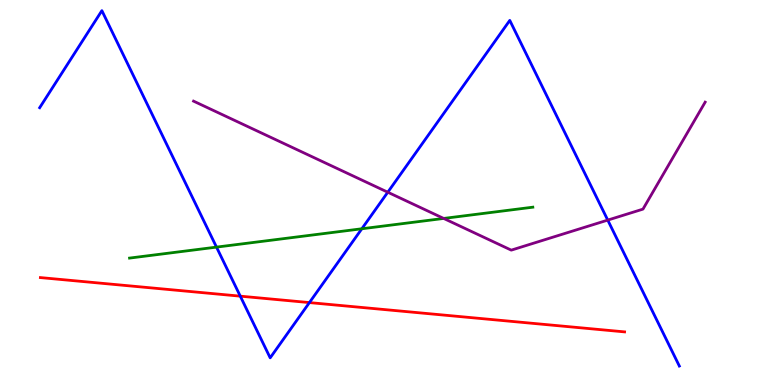[{'lines': ['blue', 'red'], 'intersections': [{'x': 3.1, 'y': 2.31}, {'x': 3.99, 'y': 2.14}]}, {'lines': ['green', 'red'], 'intersections': []}, {'lines': ['purple', 'red'], 'intersections': []}, {'lines': ['blue', 'green'], 'intersections': [{'x': 2.79, 'y': 3.58}, {'x': 4.67, 'y': 4.06}]}, {'lines': ['blue', 'purple'], 'intersections': [{'x': 5.0, 'y': 5.01}, {'x': 7.84, 'y': 4.28}]}, {'lines': ['green', 'purple'], 'intersections': [{'x': 5.72, 'y': 4.33}]}]